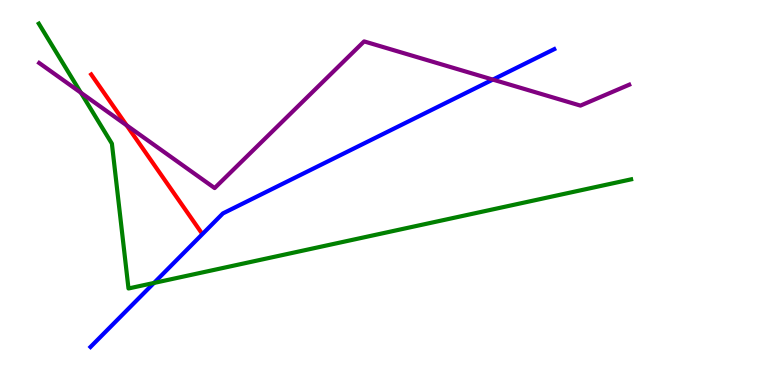[{'lines': ['blue', 'red'], 'intersections': []}, {'lines': ['green', 'red'], 'intersections': []}, {'lines': ['purple', 'red'], 'intersections': [{'x': 1.63, 'y': 6.74}]}, {'lines': ['blue', 'green'], 'intersections': [{'x': 1.99, 'y': 2.65}]}, {'lines': ['blue', 'purple'], 'intersections': [{'x': 6.36, 'y': 7.93}]}, {'lines': ['green', 'purple'], 'intersections': [{'x': 1.04, 'y': 7.59}]}]